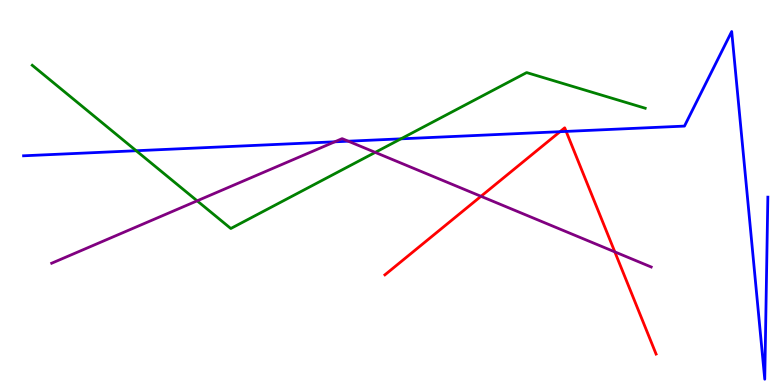[{'lines': ['blue', 'red'], 'intersections': [{'x': 7.23, 'y': 6.58}, {'x': 7.31, 'y': 6.59}]}, {'lines': ['green', 'red'], 'intersections': []}, {'lines': ['purple', 'red'], 'intersections': [{'x': 6.21, 'y': 4.9}, {'x': 7.93, 'y': 3.46}]}, {'lines': ['blue', 'green'], 'intersections': [{'x': 1.76, 'y': 6.08}, {'x': 5.17, 'y': 6.39}]}, {'lines': ['blue', 'purple'], 'intersections': [{'x': 4.32, 'y': 6.32}, {'x': 4.49, 'y': 6.33}]}, {'lines': ['green', 'purple'], 'intersections': [{'x': 2.54, 'y': 4.78}, {'x': 4.84, 'y': 6.04}]}]